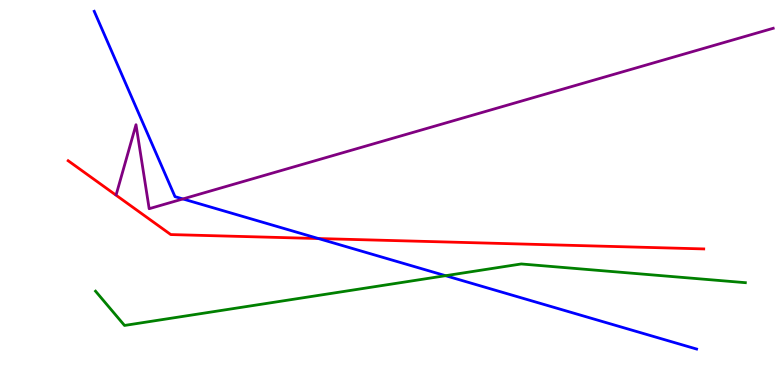[{'lines': ['blue', 'red'], 'intersections': [{'x': 4.11, 'y': 3.8}]}, {'lines': ['green', 'red'], 'intersections': []}, {'lines': ['purple', 'red'], 'intersections': []}, {'lines': ['blue', 'green'], 'intersections': [{'x': 5.75, 'y': 2.84}]}, {'lines': ['blue', 'purple'], 'intersections': [{'x': 2.36, 'y': 4.83}]}, {'lines': ['green', 'purple'], 'intersections': []}]